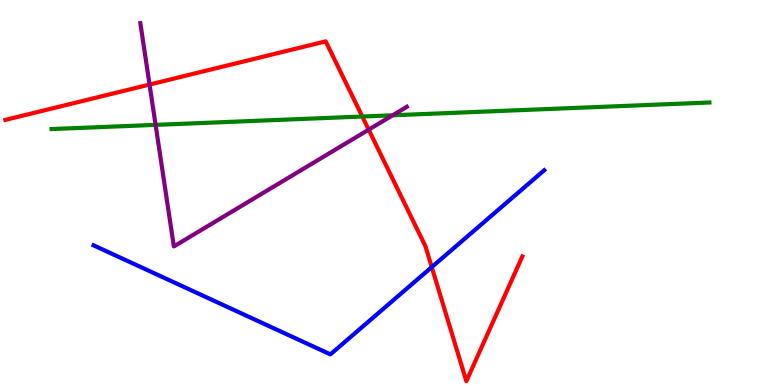[{'lines': ['blue', 'red'], 'intersections': [{'x': 5.57, 'y': 3.06}]}, {'lines': ['green', 'red'], 'intersections': [{'x': 4.67, 'y': 6.97}]}, {'lines': ['purple', 'red'], 'intersections': [{'x': 1.93, 'y': 7.8}, {'x': 4.76, 'y': 6.63}]}, {'lines': ['blue', 'green'], 'intersections': []}, {'lines': ['blue', 'purple'], 'intersections': []}, {'lines': ['green', 'purple'], 'intersections': [{'x': 2.01, 'y': 6.76}, {'x': 5.07, 'y': 7.01}]}]